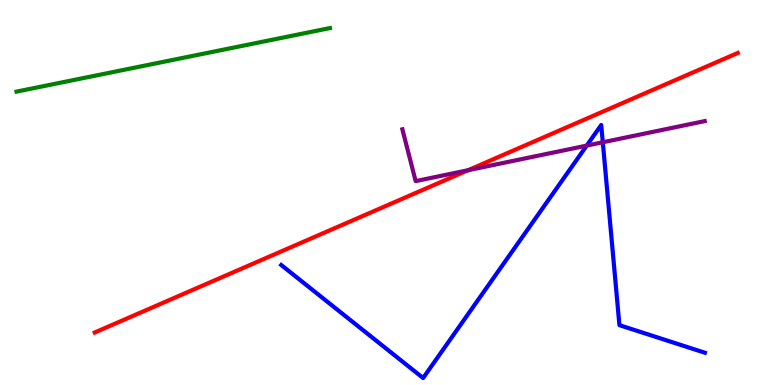[{'lines': ['blue', 'red'], 'intersections': []}, {'lines': ['green', 'red'], 'intersections': []}, {'lines': ['purple', 'red'], 'intersections': [{'x': 6.04, 'y': 5.58}]}, {'lines': ['blue', 'green'], 'intersections': []}, {'lines': ['blue', 'purple'], 'intersections': [{'x': 7.57, 'y': 6.22}, {'x': 7.78, 'y': 6.3}]}, {'lines': ['green', 'purple'], 'intersections': []}]